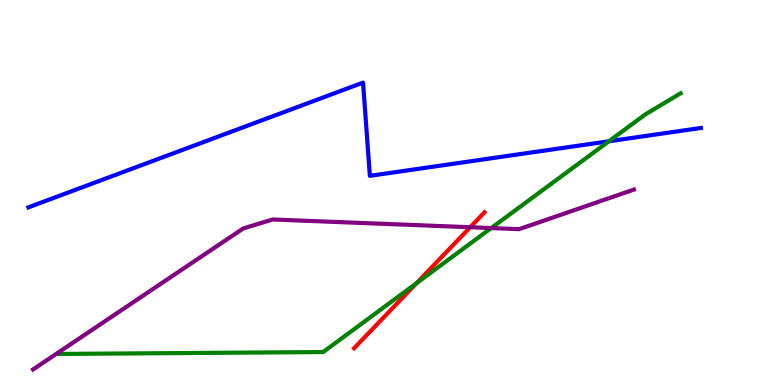[{'lines': ['blue', 'red'], 'intersections': []}, {'lines': ['green', 'red'], 'intersections': [{'x': 5.37, 'y': 2.64}]}, {'lines': ['purple', 'red'], 'intersections': [{'x': 6.07, 'y': 4.1}]}, {'lines': ['blue', 'green'], 'intersections': [{'x': 7.86, 'y': 6.33}]}, {'lines': ['blue', 'purple'], 'intersections': []}, {'lines': ['green', 'purple'], 'intersections': [{'x': 6.34, 'y': 4.08}]}]